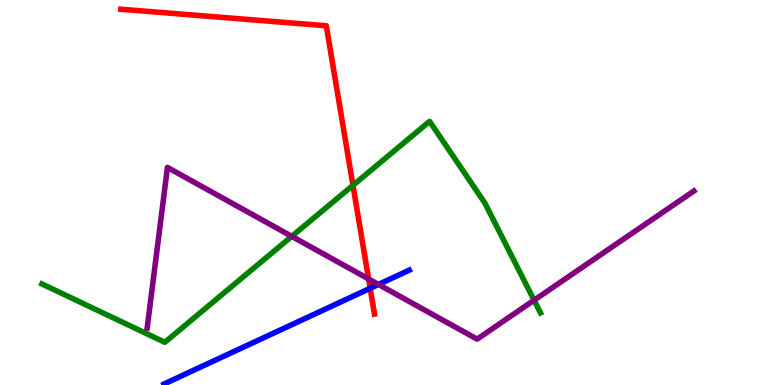[{'lines': ['blue', 'red'], 'intersections': [{'x': 4.78, 'y': 2.51}]}, {'lines': ['green', 'red'], 'intersections': [{'x': 4.55, 'y': 5.19}]}, {'lines': ['purple', 'red'], 'intersections': [{'x': 4.76, 'y': 2.75}]}, {'lines': ['blue', 'green'], 'intersections': []}, {'lines': ['blue', 'purple'], 'intersections': [{'x': 4.88, 'y': 2.61}]}, {'lines': ['green', 'purple'], 'intersections': [{'x': 3.76, 'y': 3.86}, {'x': 6.89, 'y': 2.2}]}]